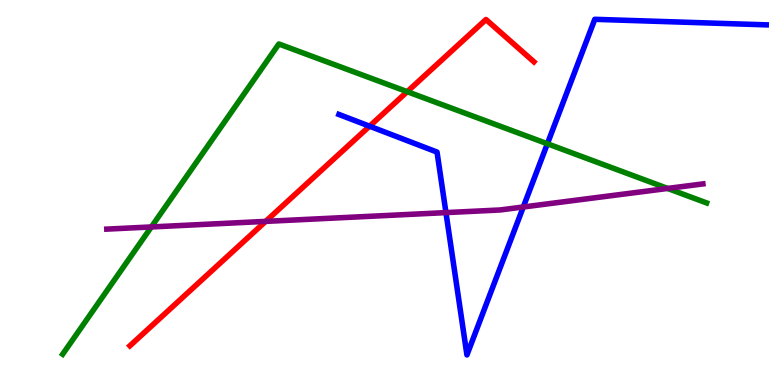[{'lines': ['blue', 'red'], 'intersections': [{'x': 4.77, 'y': 6.72}]}, {'lines': ['green', 'red'], 'intersections': [{'x': 5.25, 'y': 7.62}]}, {'lines': ['purple', 'red'], 'intersections': [{'x': 3.43, 'y': 4.25}]}, {'lines': ['blue', 'green'], 'intersections': [{'x': 7.06, 'y': 6.27}]}, {'lines': ['blue', 'purple'], 'intersections': [{'x': 5.75, 'y': 4.48}, {'x': 6.75, 'y': 4.62}]}, {'lines': ['green', 'purple'], 'intersections': [{'x': 1.95, 'y': 4.11}, {'x': 8.61, 'y': 5.11}]}]